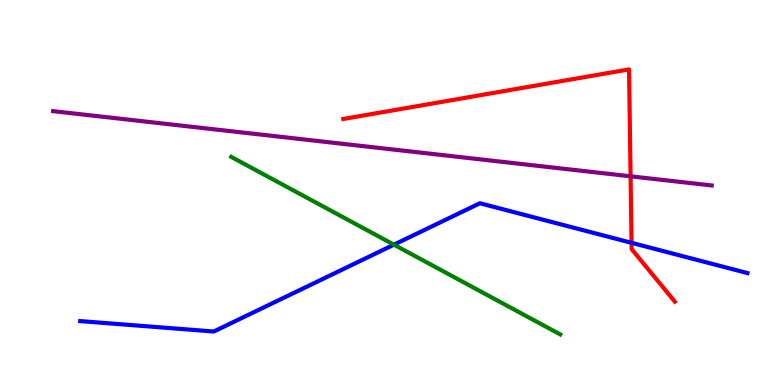[{'lines': ['blue', 'red'], 'intersections': [{'x': 8.15, 'y': 3.69}]}, {'lines': ['green', 'red'], 'intersections': []}, {'lines': ['purple', 'red'], 'intersections': [{'x': 8.14, 'y': 5.42}]}, {'lines': ['blue', 'green'], 'intersections': [{'x': 5.08, 'y': 3.64}]}, {'lines': ['blue', 'purple'], 'intersections': []}, {'lines': ['green', 'purple'], 'intersections': []}]